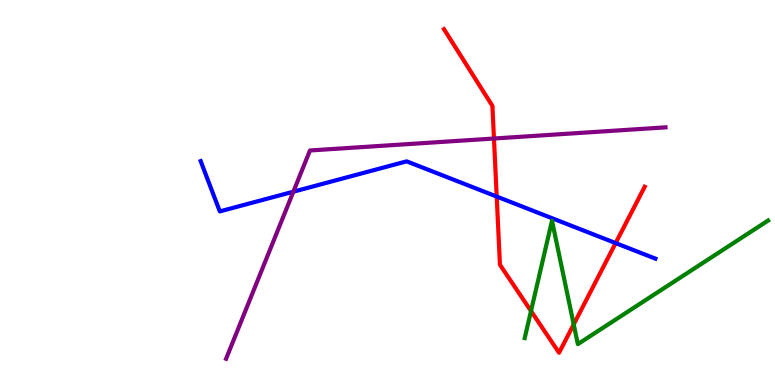[{'lines': ['blue', 'red'], 'intersections': [{'x': 6.41, 'y': 4.89}, {'x': 7.94, 'y': 3.69}]}, {'lines': ['green', 'red'], 'intersections': [{'x': 6.85, 'y': 1.92}, {'x': 7.4, 'y': 1.57}]}, {'lines': ['purple', 'red'], 'intersections': [{'x': 6.37, 'y': 6.4}]}, {'lines': ['blue', 'green'], 'intersections': []}, {'lines': ['blue', 'purple'], 'intersections': [{'x': 3.79, 'y': 5.02}]}, {'lines': ['green', 'purple'], 'intersections': []}]